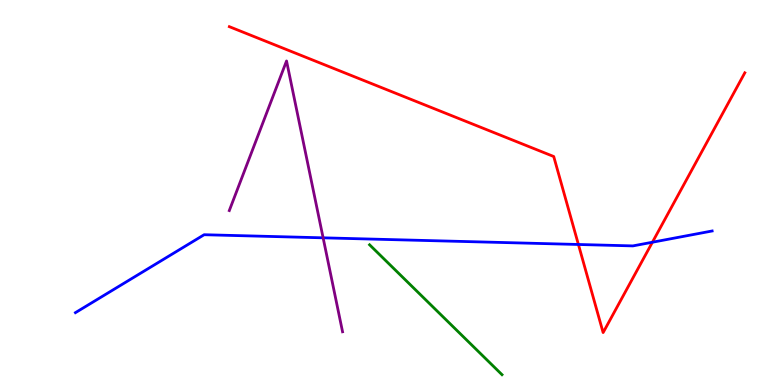[{'lines': ['blue', 'red'], 'intersections': [{'x': 7.46, 'y': 3.65}, {'x': 8.42, 'y': 3.71}]}, {'lines': ['green', 'red'], 'intersections': []}, {'lines': ['purple', 'red'], 'intersections': []}, {'lines': ['blue', 'green'], 'intersections': []}, {'lines': ['blue', 'purple'], 'intersections': [{'x': 4.17, 'y': 3.82}]}, {'lines': ['green', 'purple'], 'intersections': []}]